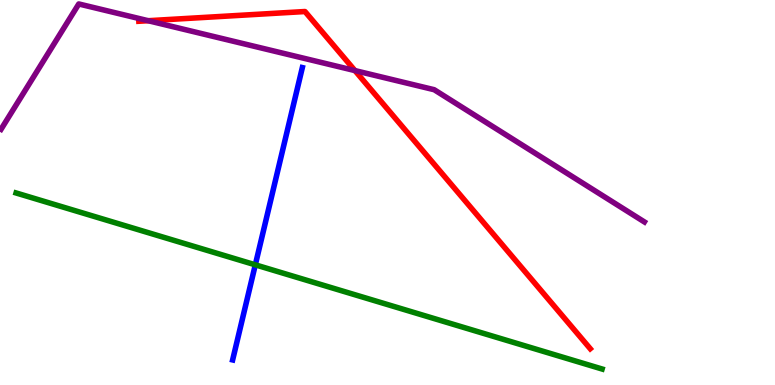[{'lines': ['blue', 'red'], 'intersections': []}, {'lines': ['green', 'red'], 'intersections': []}, {'lines': ['purple', 'red'], 'intersections': [{'x': 1.91, 'y': 9.46}, {'x': 4.58, 'y': 8.17}]}, {'lines': ['blue', 'green'], 'intersections': [{'x': 3.29, 'y': 3.12}]}, {'lines': ['blue', 'purple'], 'intersections': []}, {'lines': ['green', 'purple'], 'intersections': []}]